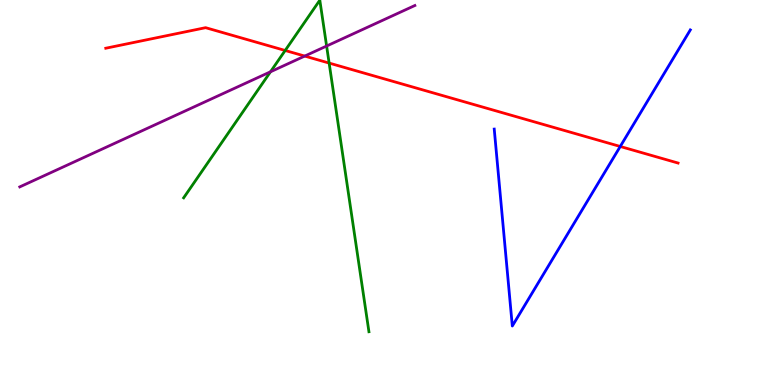[{'lines': ['blue', 'red'], 'intersections': [{'x': 8.0, 'y': 6.2}]}, {'lines': ['green', 'red'], 'intersections': [{'x': 3.68, 'y': 8.69}, {'x': 4.25, 'y': 8.36}]}, {'lines': ['purple', 'red'], 'intersections': [{'x': 3.93, 'y': 8.54}]}, {'lines': ['blue', 'green'], 'intersections': []}, {'lines': ['blue', 'purple'], 'intersections': []}, {'lines': ['green', 'purple'], 'intersections': [{'x': 3.49, 'y': 8.14}, {'x': 4.21, 'y': 8.8}]}]